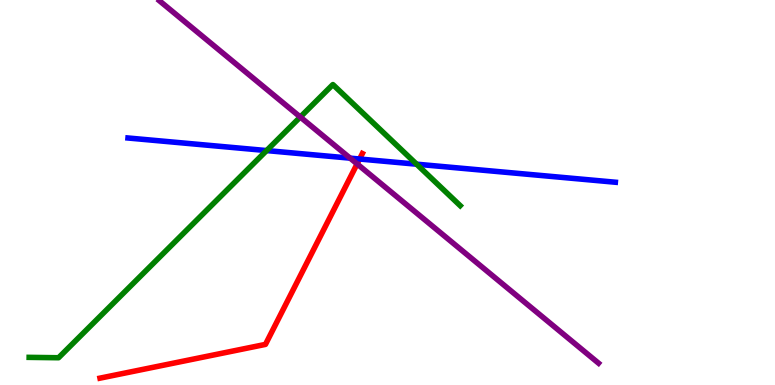[{'lines': ['blue', 'red'], 'intersections': [{'x': 4.64, 'y': 5.87}]}, {'lines': ['green', 'red'], 'intersections': []}, {'lines': ['purple', 'red'], 'intersections': [{'x': 4.61, 'y': 5.74}]}, {'lines': ['blue', 'green'], 'intersections': [{'x': 3.44, 'y': 6.09}, {'x': 5.38, 'y': 5.74}]}, {'lines': ['blue', 'purple'], 'intersections': [{'x': 4.52, 'y': 5.89}]}, {'lines': ['green', 'purple'], 'intersections': [{'x': 3.87, 'y': 6.96}]}]